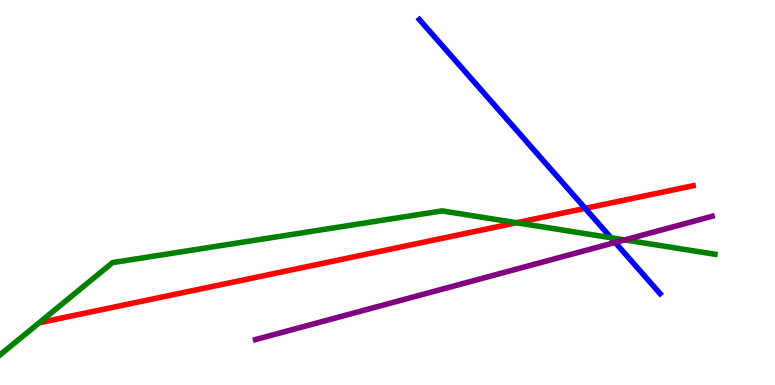[{'lines': ['blue', 'red'], 'intersections': [{'x': 7.55, 'y': 4.59}]}, {'lines': ['green', 'red'], 'intersections': [{'x': 6.67, 'y': 4.21}]}, {'lines': ['purple', 'red'], 'intersections': []}, {'lines': ['blue', 'green'], 'intersections': [{'x': 7.88, 'y': 3.83}]}, {'lines': ['blue', 'purple'], 'intersections': [{'x': 7.94, 'y': 3.7}]}, {'lines': ['green', 'purple'], 'intersections': [{'x': 8.06, 'y': 3.77}]}]